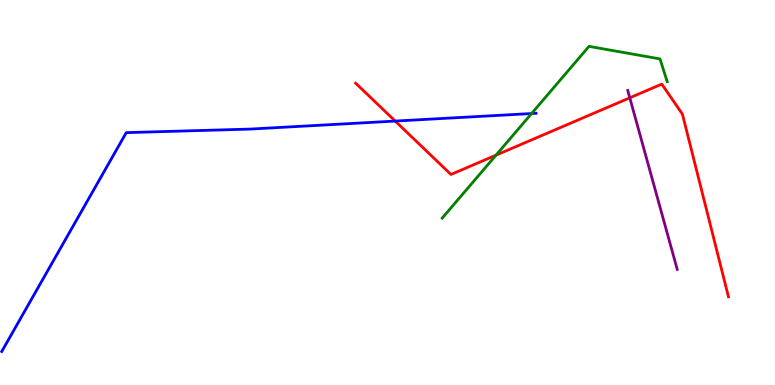[{'lines': ['blue', 'red'], 'intersections': [{'x': 5.1, 'y': 6.86}]}, {'lines': ['green', 'red'], 'intersections': [{'x': 6.4, 'y': 5.97}]}, {'lines': ['purple', 'red'], 'intersections': [{'x': 8.13, 'y': 7.46}]}, {'lines': ['blue', 'green'], 'intersections': [{'x': 6.86, 'y': 7.05}]}, {'lines': ['blue', 'purple'], 'intersections': []}, {'lines': ['green', 'purple'], 'intersections': []}]